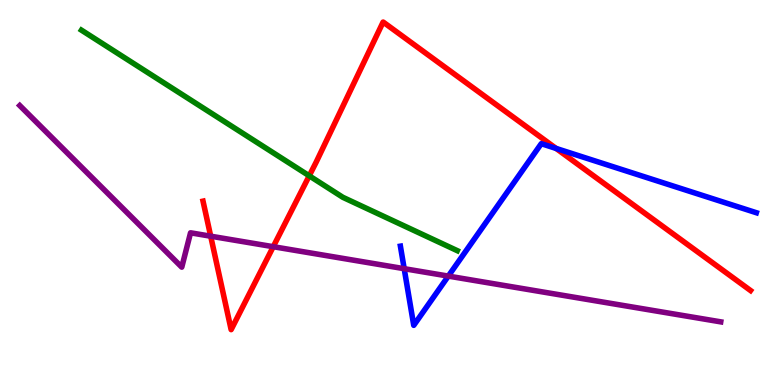[{'lines': ['blue', 'red'], 'intersections': [{'x': 7.18, 'y': 6.14}]}, {'lines': ['green', 'red'], 'intersections': [{'x': 3.99, 'y': 5.43}]}, {'lines': ['purple', 'red'], 'intersections': [{'x': 2.72, 'y': 3.87}, {'x': 3.53, 'y': 3.59}]}, {'lines': ['blue', 'green'], 'intersections': []}, {'lines': ['blue', 'purple'], 'intersections': [{'x': 5.22, 'y': 3.02}, {'x': 5.78, 'y': 2.83}]}, {'lines': ['green', 'purple'], 'intersections': []}]